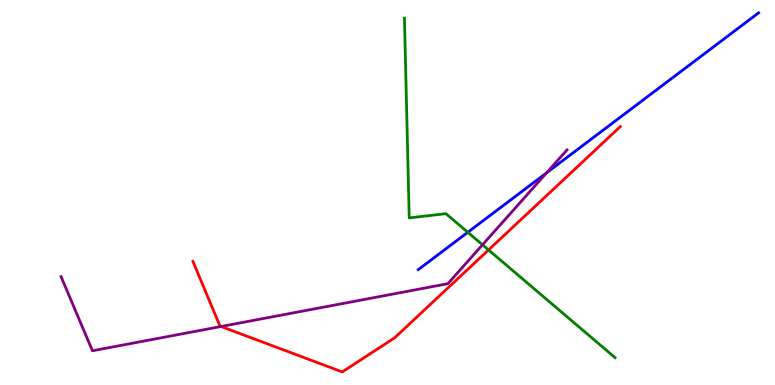[{'lines': ['blue', 'red'], 'intersections': []}, {'lines': ['green', 'red'], 'intersections': [{'x': 6.3, 'y': 3.51}]}, {'lines': ['purple', 'red'], 'intersections': [{'x': 2.85, 'y': 1.52}]}, {'lines': ['blue', 'green'], 'intersections': [{'x': 6.04, 'y': 3.97}]}, {'lines': ['blue', 'purple'], 'intersections': [{'x': 7.05, 'y': 5.51}]}, {'lines': ['green', 'purple'], 'intersections': [{'x': 6.23, 'y': 3.64}]}]